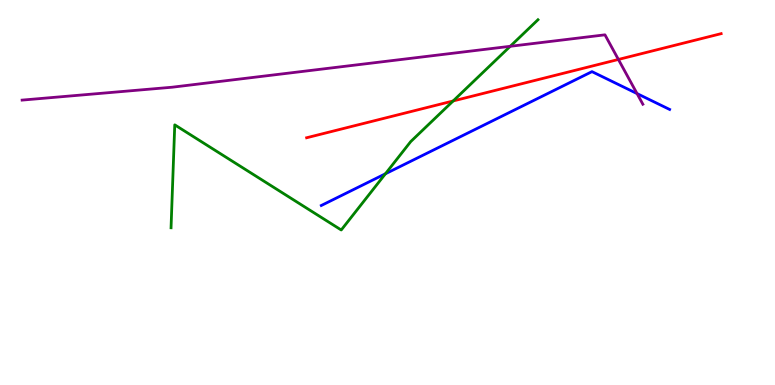[{'lines': ['blue', 'red'], 'intersections': []}, {'lines': ['green', 'red'], 'intersections': [{'x': 5.85, 'y': 7.38}]}, {'lines': ['purple', 'red'], 'intersections': [{'x': 7.98, 'y': 8.46}]}, {'lines': ['blue', 'green'], 'intersections': [{'x': 4.97, 'y': 5.49}]}, {'lines': ['blue', 'purple'], 'intersections': [{'x': 8.22, 'y': 7.57}]}, {'lines': ['green', 'purple'], 'intersections': [{'x': 6.58, 'y': 8.8}]}]